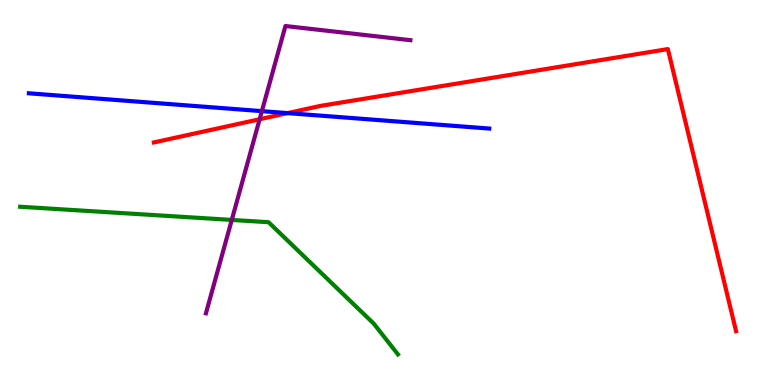[{'lines': ['blue', 'red'], 'intersections': [{'x': 3.71, 'y': 7.06}]}, {'lines': ['green', 'red'], 'intersections': []}, {'lines': ['purple', 'red'], 'intersections': [{'x': 3.35, 'y': 6.9}]}, {'lines': ['blue', 'green'], 'intersections': []}, {'lines': ['blue', 'purple'], 'intersections': [{'x': 3.38, 'y': 7.11}]}, {'lines': ['green', 'purple'], 'intersections': [{'x': 2.99, 'y': 4.29}]}]